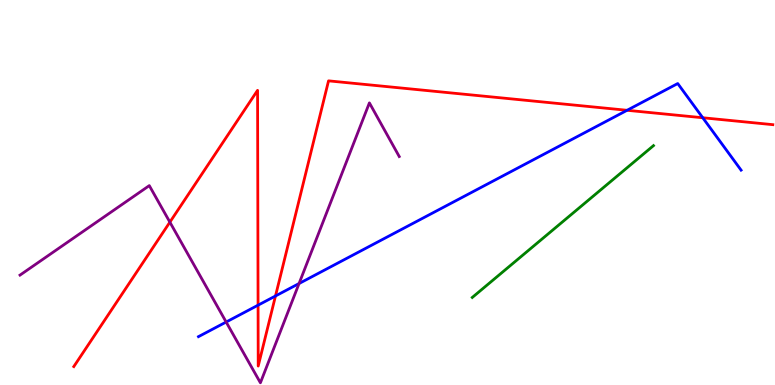[{'lines': ['blue', 'red'], 'intersections': [{'x': 3.33, 'y': 2.07}, {'x': 3.55, 'y': 2.31}, {'x': 8.09, 'y': 7.14}, {'x': 9.07, 'y': 6.94}]}, {'lines': ['green', 'red'], 'intersections': []}, {'lines': ['purple', 'red'], 'intersections': [{'x': 2.19, 'y': 4.23}]}, {'lines': ['blue', 'green'], 'intersections': []}, {'lines': ['blue', 'purple'], 'intersections': [{'x': 2.92, 'y': 1.64}, {'x': 3.86, 'y': 2.64}]}, {'lines': ['green', 'purple'], 'intersections': []}]